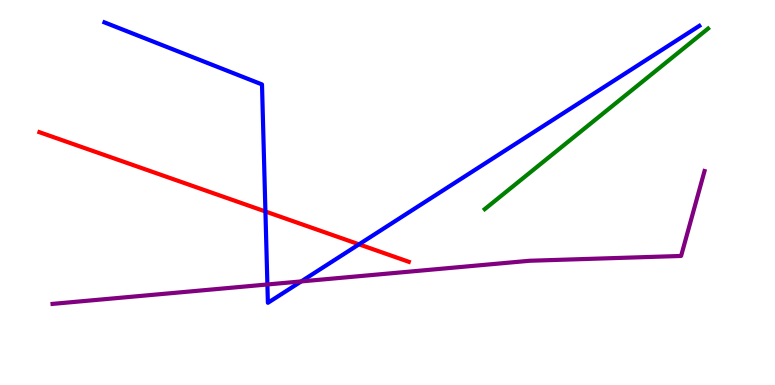[{'lines': ['blue', 'red'], 'intersections': [{'x': 3.42, 'y': 4.51}, {'x': 4.63, 'y': 3.65}]}, {'lines': ['green', 'red'], 'intersections': []}, {'lines': ['purple', 'red'], 'intersections': []}, {'lines': ['blue', 'green'], 'intersections': []}, {'lines': ['blue', 'purple'], 'intersections': [{'x': 3.45, 'y': 2.61}, {'x': 3.89, 'y': 2.69}]}, {'lines': ['green', 'purple'], 'intersections': []}]